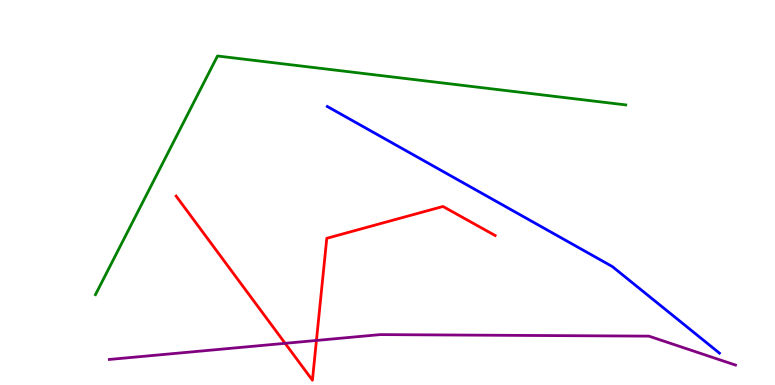[{'lines': ['blue', 'red'], 'intersections': []}, {'lines': ['green', 'red'], 'intersections': []}, {'lines': ['purple', 'red'], 'intersections': [{'x': 3.68, 'y': 1.08}, {'x': 4.08, 'y': 1.16}]}, {'lines': ['blue', 'green'], 'intersections': []}, {'lines': ['blue', 'purple'], 'intersections': []}, {'lines': ['green', 'purple'], 'intersections': []}]